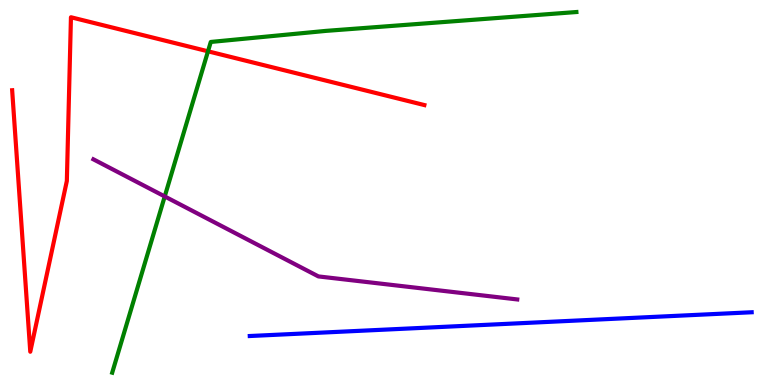[{'lines': ['blue', 'red'], 'intersections': []}, {'lines': ['green', 'red'], 'intersections': [{'x': 2.68, 'y': 8.67}]}, {'lines': ['purple', 'red'], 'intersections': []}, {'lines': ['blue', 'green'], 'intersections': []}, {'lines': ['blue', 'purple'], 'intersections': []}, {'lines': ['green', 'purple'], 'intersections': [{'x': 2.13, 'y': 4.9}]}]